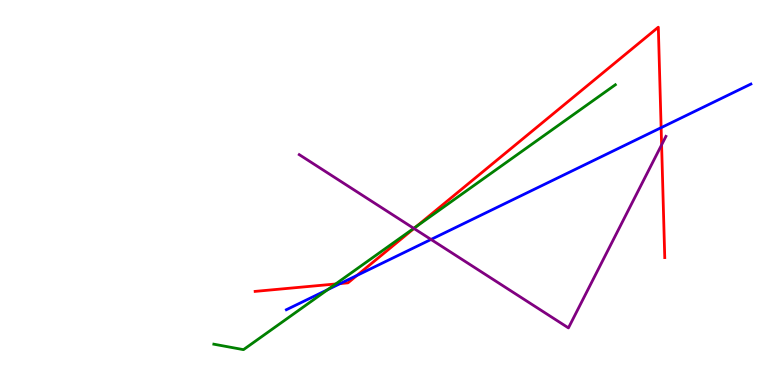[{'lines': ['blue', 'red'], 'intersections': [{'x': 4.39, 'y': 2.63}, {'x': 4.61, 'y': 2.85}, {'x': 8.53, 'y': 6.68}]}, {'lines': ['green', 'red'], 'intersections': [{'x': 4.33, 'y': 2.62}, {'x': 5.37, 'y': 4.12}]}, {'lines': ['purple', 'red'], 'intersections': [{'x': 5.34, 'y': 4.07}, {'x': 8.54, 'y': 6.24}]}, {'lines': ['blue', 'green'], 'intersections': [{'x': 4.23, 'y': 2.48}]}, {'lines': ['blue', 'purple'], 'intersections': [{'x': 5.56, 'y': 3.78}]}, {'lines': ['green', 'purple'], 'intersections': [{'x': 5.34, 'y': 4.07}]}]